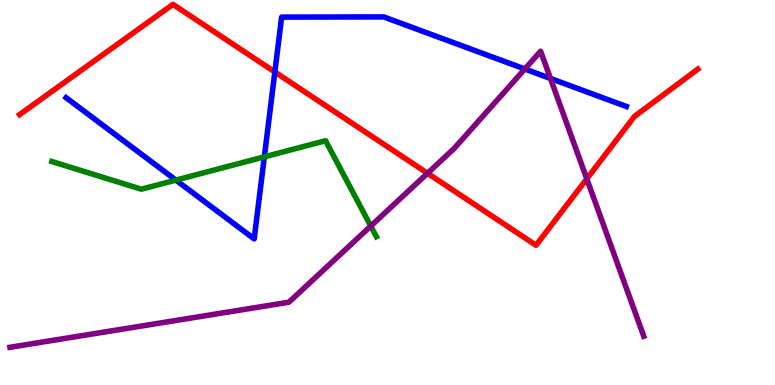[{'lines': ['blue', 'red'], 'intersections': [{'x': 3.55, 'y': 8.13}]}, {'lines': ['green', 'red'], 'intersections': []}, {'lines': ['purple', 'red'], 'intersections': [{'x': 5.52, 'y': 5.5}, {'x': 7.57, 'y': 5.36}]}, {'lines': ['blue', 'green'], 'intersections': [{'x': 2.27, 'y': 5.32}, {'x': 3.41, 'y': 5.93}]}, {'lines': ['blue', 'purple'], 'intersections': [{'x': 6.77, 'y': 8.21}, {'x': 7.1, 'y': 7.96}]}, {'lines': ['green', 'purple'], 'intersections': [{'x': 4.78, 'y': 4.13}]}]